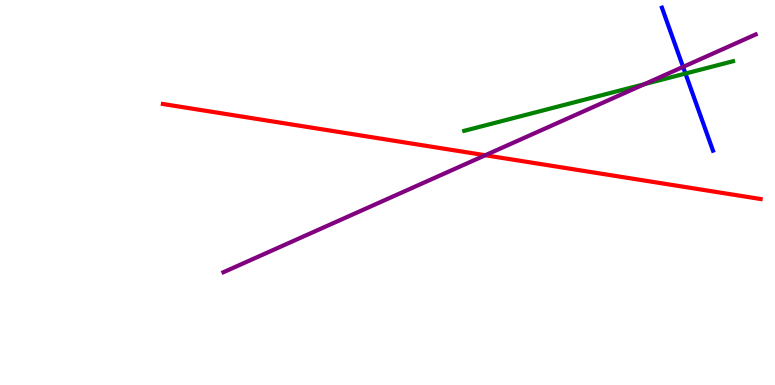[{'lines': ['blue', 'red'], 'intersections': []}, {'lines': ['green', 'red'], 'intersections': []}, {'lines': ['purple', 'red'], 'intersections': [{'x': 6.26, 'y': 5.97}]}, {'lines': ['blue', 'green'], 'intersections': [{'x': 8.84, 'y': 8.09}]}, {'lines': ['blue', 'purple'], 'intersections': [{'x': 8.81, 'y': 8.26}]}, {'lines': ['green', 'purple'], 'intersections': [{'x': 8.31, 'y': 7.81}]}]